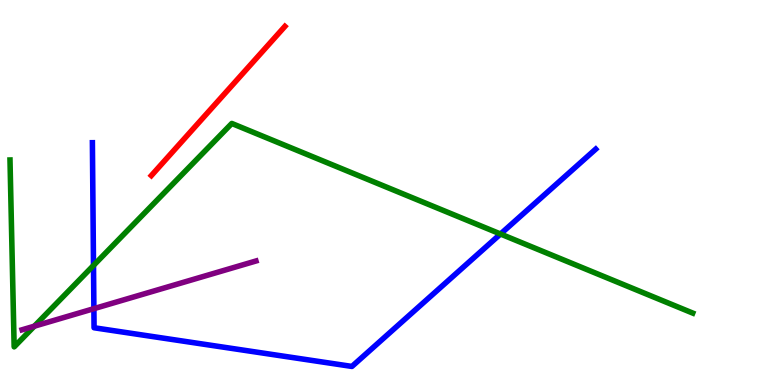[{'lines': ['blue', 'red'], 'intersections': []}, {'lines': ['green', 'red'], 'intersections': []}, {'lines': ['purple', 'red'], 'intersections': []}, {'lines': ['blue', 'green'], 'intersections': [{'x': 1.21, 'y': 3.11}, {'x': 6.46, 'y': 3.92}]}, {'lines': ['blue', 'purple'], 'intersections': [{'x': 1.21, 'y': 1.98}]}, {'lines': ['green', 'purple'], 'intersections': [{'x': 0.443, 'y': 1.53}]}]